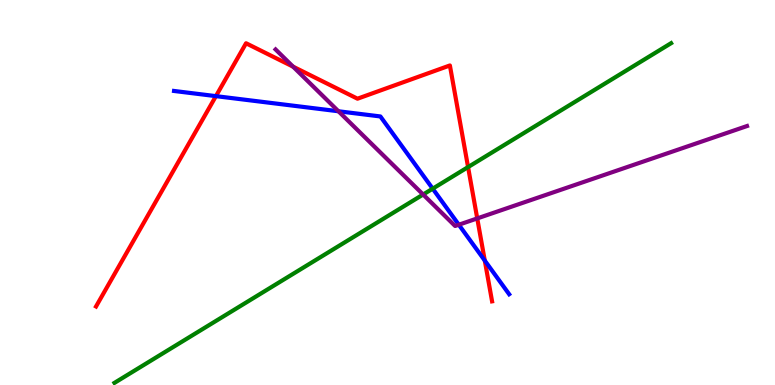[{'lines': ['blue', 'red'], 'intersections': [{'x': 2.79, 'y': 7.5}, {'x': 6.26, 'y': 3.23}]}, {'lines': ['green', 'red'], 'intersections': [{'x': 6.04, 'y': 5.66}]}, {'lines': ['purple', 'red'], 'intersections': [{'x': 3.78, 'y': 8.27}, {'x': 6.16, 'y': 4.33}]}, {'lines': ['blue', 'green'], 'intersections': [{'x': 5.58, 'y': 5.1}]}, {'lines': ['blue', 'purple'], 'intersections': [{'x': 4.37, 'y': 7.11}, {'x': 5.92, 'y': 4.16}]}, {'lines': ['green', 'purple'], 'intersections': [{'x': 5.46, 'y': 4.95}]}]